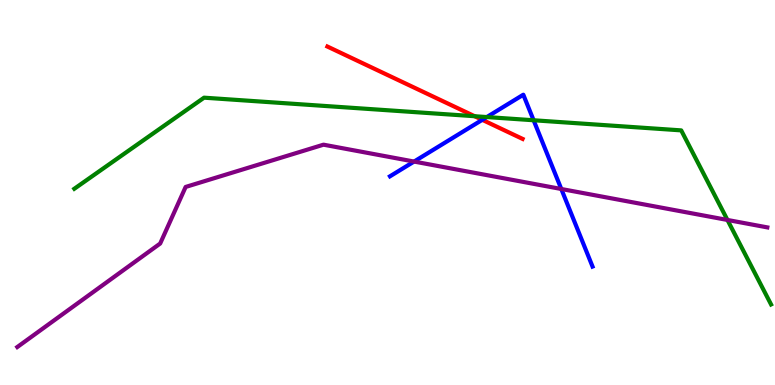[{'lines': ['blue', 'red'], 'intersections': [{'x': 6.22, 'y': 6.89}]}, {'lines': ['green', 'red'], 'intersections': [{'x': 6.12, 'y': 6.98}]}, {'lines': ['purple', 'red'], 'intersections': []}, {'lines': ['blue', 'green'], 'intersections': [{'x': 6.28, 'y': 6.96}, {'x': 6.89, 'y': 6.88}]}, {'lines': ['blue', 'purple'], 'intersections': [{'x': 5.34, 'y': 5.8}, {'x': 7.24, 'y': 5.09}]}, {'lines': ['green', 'purple'], 'intersections': [{'x': 9.39, 'y': 4.29}]}]